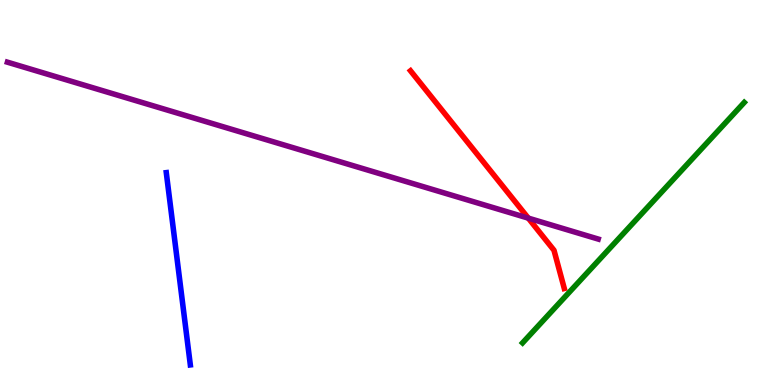[{'lines': ['blue', 'red'], 'intersections': []}, {'lines': ['green', 'red'], 'intersections': []}, {'lines': ['purple', 'red'], 'intersections': [{'x': 6.82, 'y': 4.33}]}, {'lines': ['blue', 'green'], 'intersections': []}, {'lines': ['blue', 'purple'], 'intersections': []}, {'lines': ['green', 'purple'], 'intersections': []}]